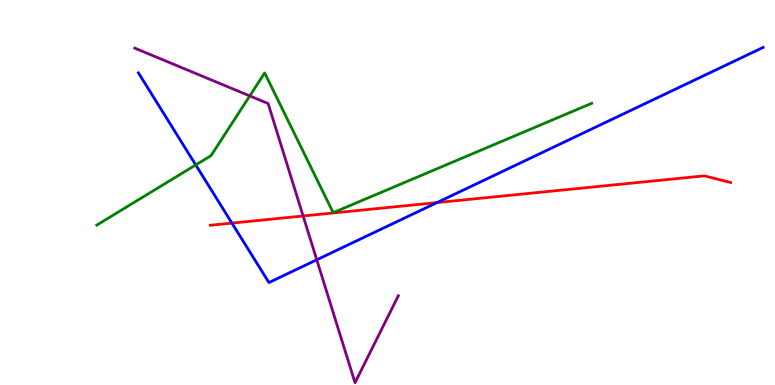[{'lines': ['blue', 'red'], 'intersections': [{'x': 2.99, 'y': 4.21}, {'x': 5.64, 'y': 4.74}]}, {'lines': ['green', 'red'], 'intersections': []}, {'lines': ['purple', 'red'], 'intersections': [{'x': 3.91, 'y': 4.39}]}, {'lines': ['blue', 'green'], 'intersections': [{'x': 2.53, 'y': 5.72}]}, {'lines': ['blue', 'purple'], 'intersections': [{'x': 4.09, 'y': 3.25}]}, {'lines': ['green', 'purple'], 'intersections': [{'x': 3.22, 'y': 7.51}]}]